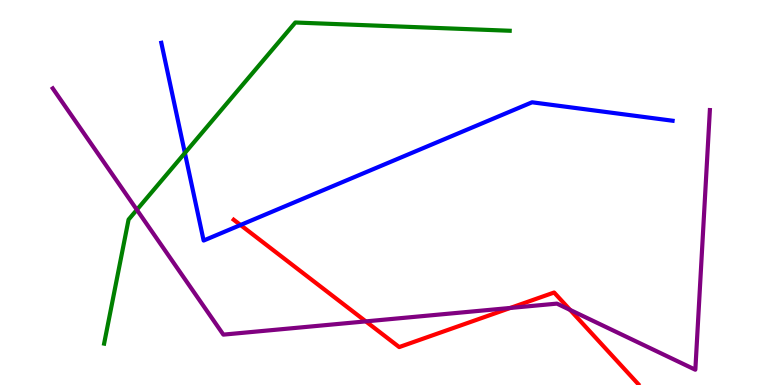[{'lines': ['blue', 'red'], 'intersections': [{'x': 3.1, 'y': 4.16}]}, {'lines': ['green', 'red'], 'intersections': []}, {'lines': ['purple', 'red'], 'intersections': [{'x': 4.72, 'y': 1.65}, {'x': 6.58, 'y': 2.0}, {'x': 7.36, 'y': 1.95}]}, {'lines': ['blue', 'green'], 'intersections': [{'x': 2.39, 'y': 6.03}]}, {'lines': ['blue', 'purple'], 'intersections': []}, {'lines': ['green', 'purple'], 'intersections': [{'x': 1.77, 'y': 4.55}]}]